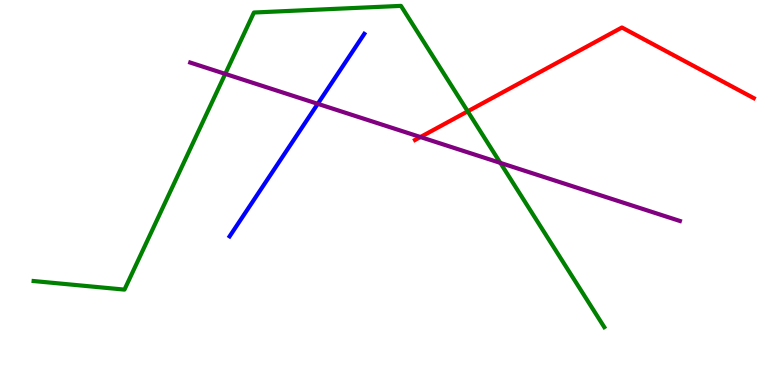[{'lines': ['blue', 'red'], 'intersections': []}, {'lines': ['green', 'red'], 'intersections': [{'x': 6.04, 'y': 7.11}]}, {'lines': ['purple', 'red'], 'intersections': [{'x': 5.42, 'y': 6.44}]}, {'lines': ['blue', 'green'], 'intersections': []}, {'lines': ['blue', 'purple'], 'intersections': [{'x': 4.1, 'y': 7.3}]}, {'lines': ['green', 'purple'], 'intersections': [{'x': 2.91, 'y': 8.08}, {'x': 6.46, 'y': 5.77}]}]